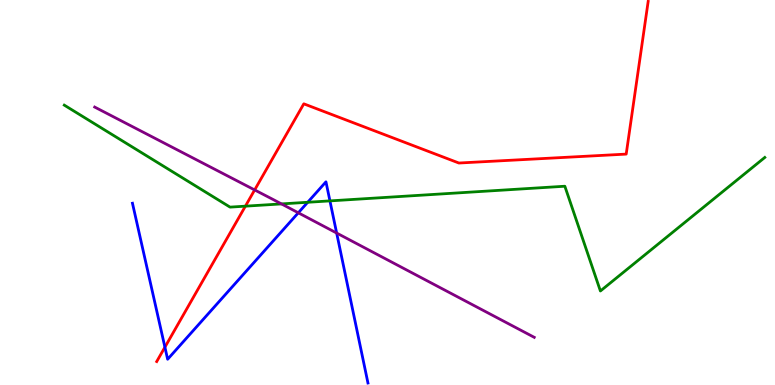[{'lines': ['blue', 'red'], 'intersections': [{'x': 2.13, 'y': 0.982}]}, {'lines': ['green', 'red'], 'intersections': [{'x': 3.17, 'y': 4.65}]}, {'lines': ['purple', 'red'], 'intersections': [{'x': 3.29, 'y': 5.07}]}, {'lines': ['blue', 'green'], 'intersections': [{'x': 3.97, 'y': 4.75}, {'x': 4.26, 'y': 4.78}]}, {'lines': ['blue', 'purple'], 'intersections': [{'x': 3.85, 'y': 4.47}, {'x': 4.34, 'y': 3.95}]}, {'lines': ['green', 'purple'], 'intersections': [{'x': 3.63, 'y': 4.7}]}]